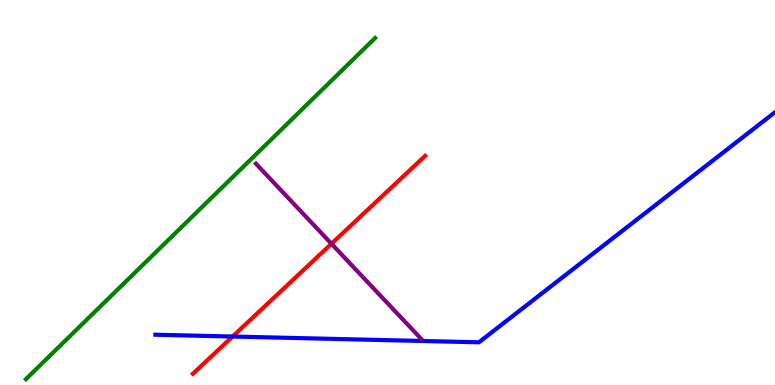[{'lines': ['blue', 'red'], 'intersections': [{'x': 3.0, 'y': 1.26}]}, {'lines': ['green', 'red'], 'intersections': []}, {'lines': ['purple', 'red'], 'intersections': [{'x': 4.28, 'y': 3.67}]}, {'lines': ['blue', 'green'], 'intersections': []}, {'lines': ['blue', 'purple'], 'intersections': []}, {'lines': ['green', 'purple'], 'intersections': []}]